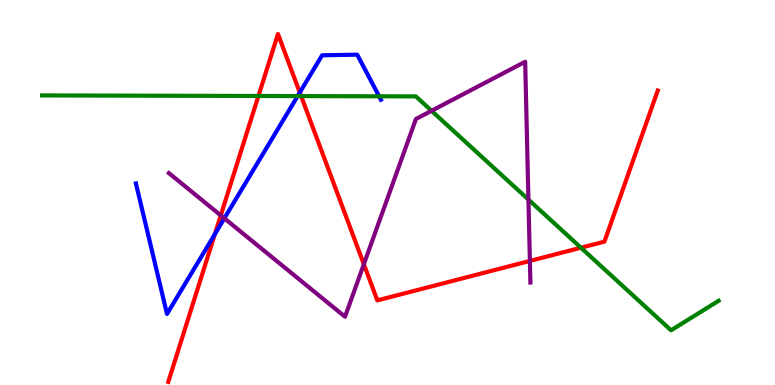[{'lines': ['blue', 'red'], 'intersections': [{'x': 2.77, 'y': 3.92}, {'x': 3.87, 'y': 7.6}]}, {'lines': ['green', 'red'], 'intersections': [{'x': 3.33, 'y': 7.51}, {'x': 3.89, 'y': 7.5}, {'x': 7.5, 'y': 3.57}]}, {'lines': ['purple', 'red'], 'intersections': [{'x': 2.85, 'y': 4.41}, {'x': 4.69, 'y': 3.14}, {'x': 6.84, 'y': 3.22}]}, {'lines': ['blue', 'green'], 'intersections': [{'x': 3.84, 'y': 7.5}, {'x': 4.89, 'y': 7.5}]}, {'lines': ['blue', 'purple'], 'intersections': [{'x': 2.89, 'y': 4.33}]}, {'lines': ['green', 'purple'], 'intersections': [{'x': 5.57, 'y': 7.12}, {'x': 6.82, 'y': 4.82}]}]